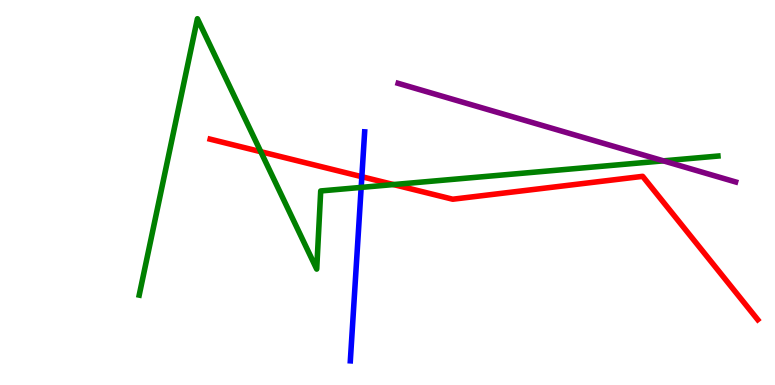[{'lines': ['blue', 'red'], 'intersections': [{'x': 4.67, 'y': 5.41}]}, {'lines': ['green', 'red'], 'intersections': [{'x': 3.36, 'y': 6.06}, {'x': 5.08, 'y': 5.21}]}, {'lines': ['purple', 'red'], 'intersections': []}, {'lines': ['blue', 'green'], 'intersections': [{'x': 4.66, 'y': 5.13}]}, {'lines': ['blue', 'purple'], 'intersections': []}, {'lines': ['green', 'purple'], 'intersections': [{'x': 8.56, 'y': 5.82}]}]